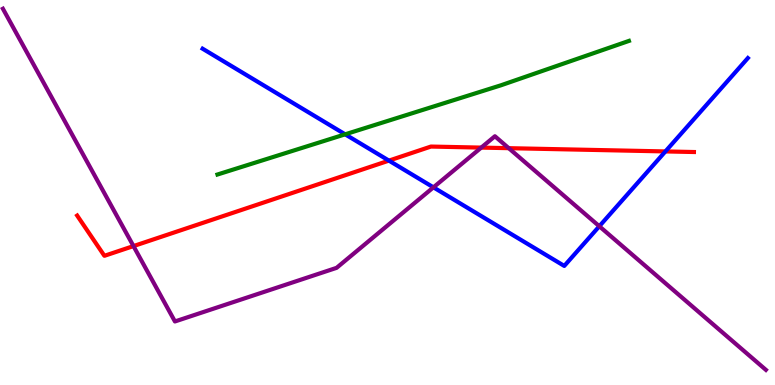[{'lines': ['blue', 'red'], 'intersections': [{'x': 5.02, 'y': 5.83}, {'x': 8.59, 'y': 6.07}]}, {'lines': ['green', 'red'], 'intersections': []}, {'lines': ['purple', 'red'], 'intersections': [{'x': 1.72, 'y': 3.61}, {'x': 6.21, 'y': 6.17}, {'x': 6.56, 'y': 6.15}]}, {'lines': ['blue', 'green'], 'intersections': [{'x': 4.45, 'y': 6.51}]}, {'lines': ['blue', 'purple'], 'intersections': [{'x': 5.59, 'y': 5.13}, {'x': 7.73, 'y': 4.12}]}, {'lines': ['green', 'purple'], 'intersections': []}]